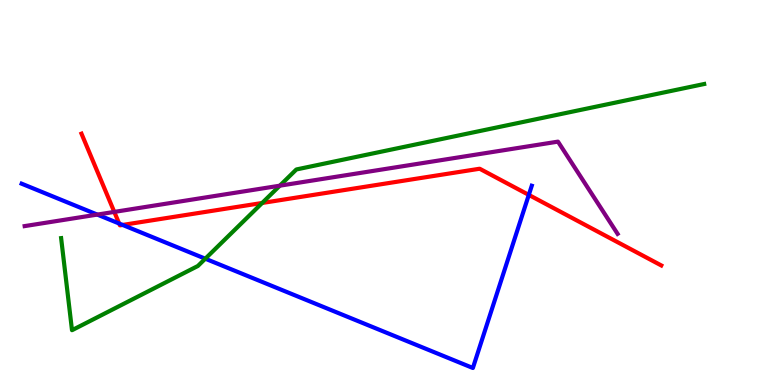[{'lines': ['blue', 'red'], 'intersections': [{'x': 1.54, 'y': 4.19}, {'x': 1.58, 'y': 4.16}, {'x': 6.82, 'y': 4.94}]}, {'lines': ['green', 'red'], 'intersections': [{'x': 3.38, 'y': 4.73}]}, {'lines': ['purple', 'red'], 'intersections': [{'x': 1.47, 'y': 4.5}]}, {'lines': ['blue', 'green'], 'intersections': [{'x': 2.65, 'y': 3.28}]}, {'lines': ['blue', 'purple'], 'intersections': [{'x': 1.26, 'y': 4.43}]}, {'lines': ['green', 'purple'], 'intersections': [{'x': 3.61, 'y': 5.18}]}]